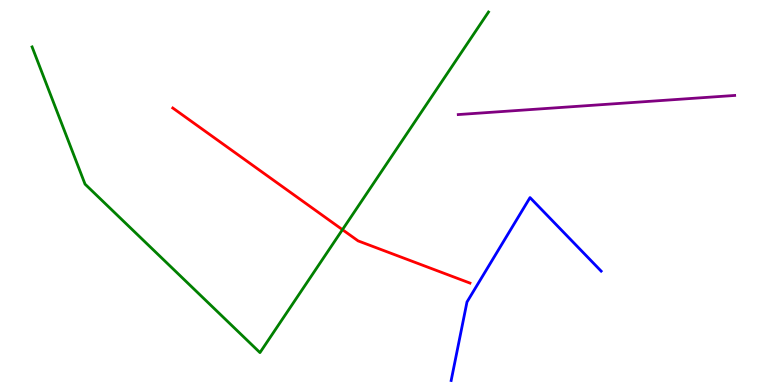[{'lines': ['blue', 'red'], 'intersections': []}, {'lines': ['green', 'red'], 'intersections': [{'x': 4.42, 'y': 4.03}]}, {'lines': ['purple', 'red'], 'intersections': []}, {'lines': ['blue', 'green'], 'intersections': []}, {'lines': ['blue', 'purple'], 'intersections': []}, {'lines': ['green', 'purple'], 'intersections': []}]